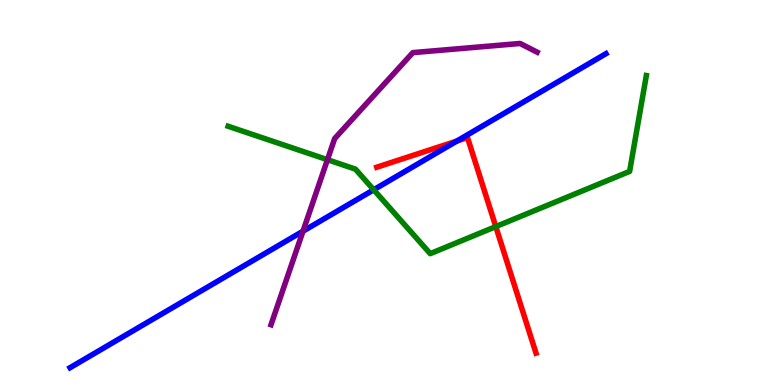[{'lines': ['blue', 'red'], 'intersections': [{'x': 5.89, 'y': 6.33}]}, {'lines': ['green', 'red'], 'intersections': [{'x': 6.4, 'y': 4.11}]}, {'lines': ['purple', 'red'], 'intersections': []}, {'lines': ['blue', 'green'], 'intersections': [{'x': 4.82, 'y': 5.07}]}, {'lines': ['blue', 'purple'], 'intersections': [{'x': 3.91, 'y': 3.99}]}, {'lines': ['green', 'purple'], 'intersections': [{'x': 4.23, 'y': 5.85}]}]